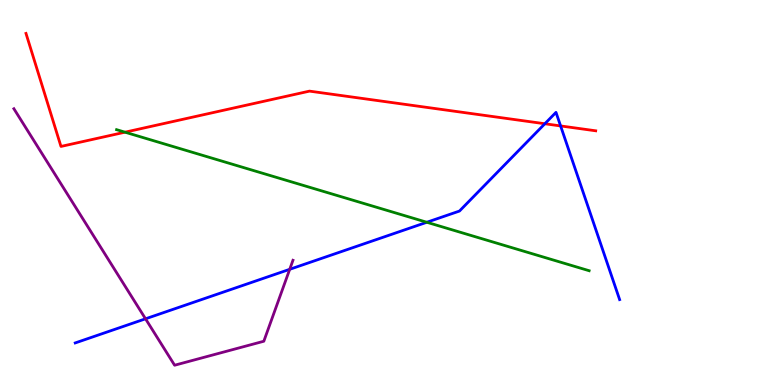[{'lines': ['blue', 'red'], 'intersections': [{'x': 7.03, 'y': 6.79}, {'x': 7.23, 'y': 6.73}]}, {'lines': ['green', 'red'], 'intersections': [{'x': 1.61, 'y': 6.57}]}, {'lines': ['purple', 'red'], 'intersections': []}, {'lines': ['blue', 'green'], 'intersections': [{'x': 5.51, 'y': 4.23}]}, {'lines': ['blue', 'purple'], 'intersections': [{'x': 1.88, 'y': 1.72}, {'x': 3.74, 'y': 3.0}]}, {'lines': ['green', 'purple'], 'intersections': []}]